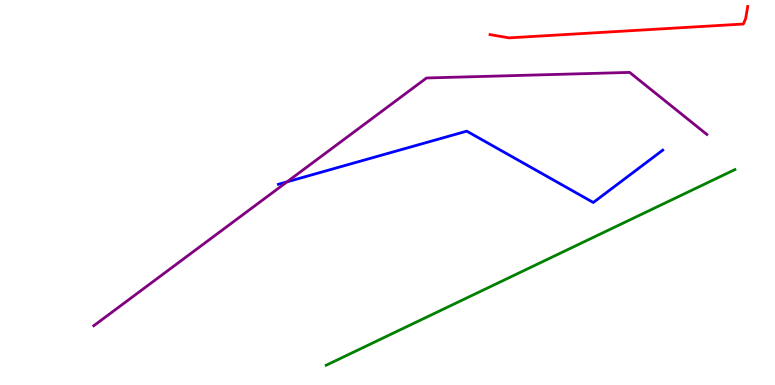[{'lines': ['blue', 'red'], 'intersections': []}, {'lines': ['green', 'red'], 'intersections': []}, {'lines': ['purple', 'red'], 'intersections': []}, {'lines': ['blue', 'green'], 'intersections': []}, {'lines': ['blue', 'purple'], 'intersections': [{'x': 3.7, 'y': 5.28}]}, {'lines': ['green', 'purple'], 'intersections': []}]